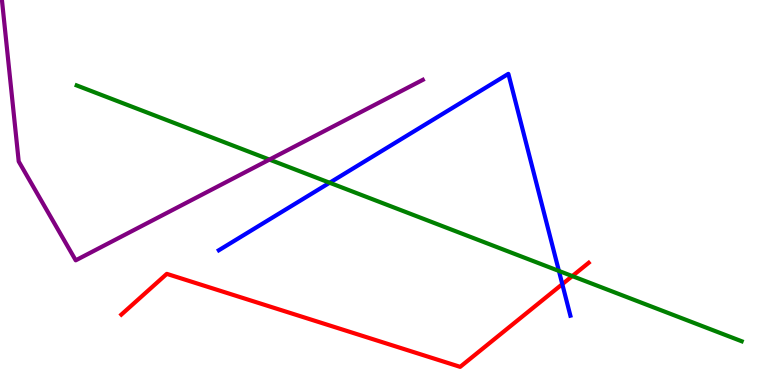[{'lines': ['blue', 'red'], 'intersections': [{'x': 7.26, 'y': 2.62}]}, {'lines': ['green', 'red'], 'intersections': [{'x': 7.38, 'y': 2.83}]}, {'lines': ['purple', 'red'], 'intersections': []}, {'lines': ['blue', 'green'], 'intersections': [{'x': 4.25, 'y': 5.25}, {'x': 7.21, 'y': 2.96}]}, {'lines': ['blue', 'purple'], 'intersections': []}, {'lines': ['green', 'purple'], 'intersections': [{'x': 3.48, 'y': 5.85}]}]